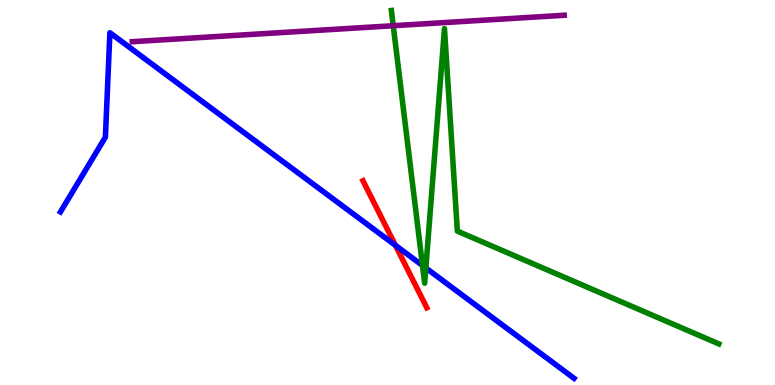[{'lines': ['blue', 'red'], 'intersections': [{'x': 5.1, 'y': 3.63}]}, {'lines': ['green', 'red'], 'intersections': []}, {'lines': ['purple', 'red'], 'intersections': []}, {'lines': ['blue', 'green'], 'intersections': [{'x': 5.45, 'y': 3.1}, {'x': 5.49, 'y': 3.04}]}, {'lines': ['blue', 'purple'], 'intersections': []}, {'lines': ['green', 'purple'], 'intersections': [{'x': 5.07, 'y': 9.33}]}]